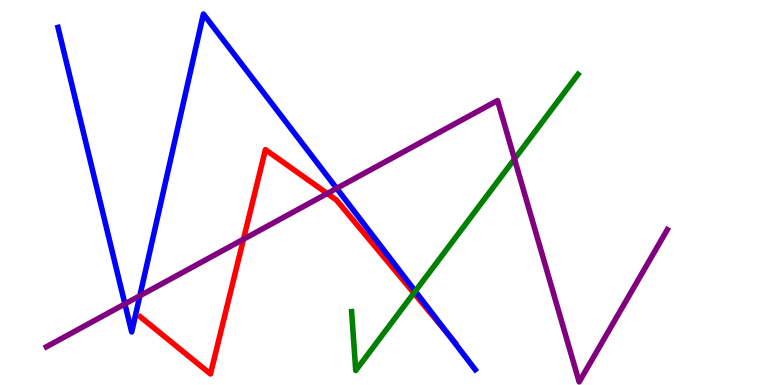[{'lines': ['blue', 'red'], 'intersections': [{'x': 5.79, 'y': 1.31}]}, {'lines': ['green', 'red'], 'intersections': [{'x': 5.34, 'y': 2.39}]}, {'lines': ['purple', 'red'], 'intersections': [{'x': 3.14, 'y': 3.79}, {'x': 4.22, 'y': 4.97}]}, {'lines': ['blue', 'green'], 'intersections': [{'x': 5.36, 'y': 2.44}]}, {'lines': ['blue', 'purple'], 'intersections': [{'x': 1.61, 'y': 2.11}, {'x': 1.8, 'y': 2.32}, {'x': 4.34, 'y': 5.11}]}, {'lines': ['green', 'purple'], 'intersections': [{'x': 6.64, 'y': 5.87}]}]